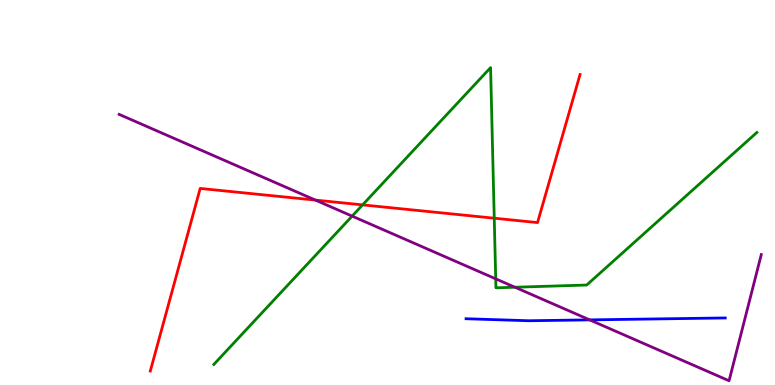[{'lines': ['blue', 'red'], 'intersections': []}, {'lines': ['green', 'red'], 'intersections': [{'x': 4.68, 'y': 4.68}, {'x': 6.38, 'y': 4.33}]}, {'lines': ['purple', 'red'], 'intersections': [{'x': 4.07, 'y': 4.8}]}, {'lines': ['blue', 'green'], 'intersections': []}, {'lines': ['blue', 'purple'], 'intersections': [{'x': 7.61, 'y': 1.69}]}, {'lines': ['green', 'purple'], 'intersections': [{'x': 4.54, 'y': 4.39}, {'x': 6.4, 'y': 2.76}, {'x': 6.64, 'y': 2.54}]}]